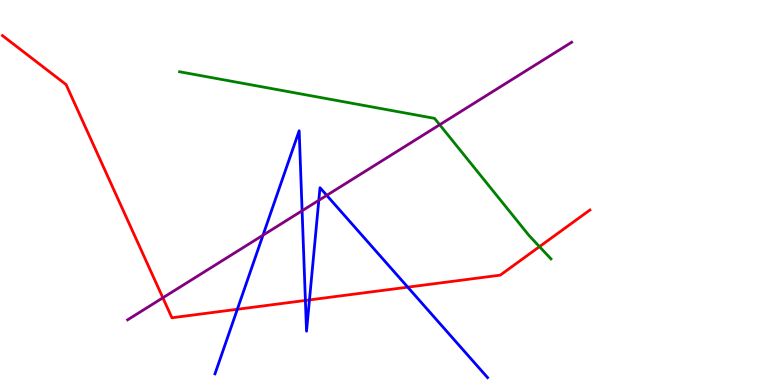[{'lines': ['blue', 'red'], 'intersections': [{'x': 3.06, 'y': 1.97}, {'x': 3.94, 'y': 2.2}, {'x': 3.99, 'y': 2.21}, {'x': 5.26, 'y': 2.54}]}, {'lines': ['green', 'red'], 'intersections': [{'x': 6.96, 'y': 3.59}]}, {'lines': ['purple', 'red'], 'intersections': [{'x': 2.1, 'y': 2.26}]}, {'lines': ['blue', 'green'], 'intersections': []}, {'lines': ['blue', 'purple'], 'intersections': [{'x': 3.39, 'y': 3.89}, {'x': 3.9, 'y': 4.53}, {'x': 4.11, 'y': 4.8}, {'x': 4.22, 'y': 4.93}]}, {'lines': ['green', 'purple'], 'intersections': [{'x': 5.67, 'y': 6.76}]}]